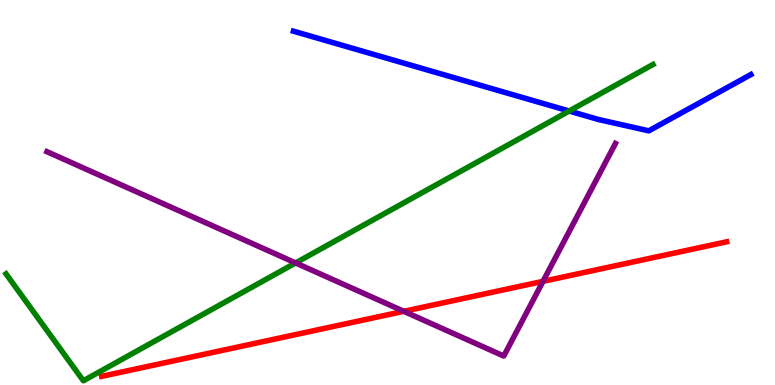[{'lines': ['blue', 'red'], 'intersections': []}, {'lines': ['green', 'red'], 'intersections': []}, {'lines': ['purple', 'red'], 'intersections': [{'x': 5.21, 'y': 1.91}, {'x': 7.01, 'y': 2.69}]}, {'lines': ['blue', 'green'], 'intersections': [{'x': 7.34, 'y': 7.12}]}, {'lines': ['blue', 'purple'], 'intersections': []}, {'lines': ['green', 'purple'], 'intersections': [{'x': 3.81, 'y': 3.17}]}]